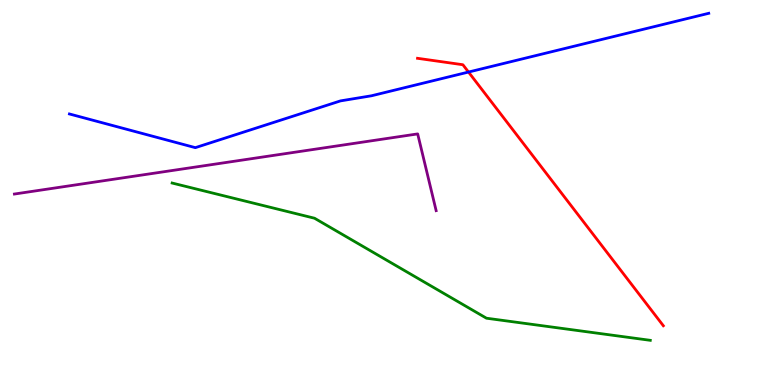[{'lines': ['blue', 'red'], 'intersections': [{'x': 6.05, 'y': 8.13}]}, {'lines': ['green', 'red'], 'intersections': []}, {'lines': ['purple', 'red'], 'intersections': []}, {'lines': ['blue', 'green'], 'intersections': []}, {'lines': ['blue', 'purple'], 'intersections': []}, {'lines': ['green', 'purple'], 'intersections': []}]